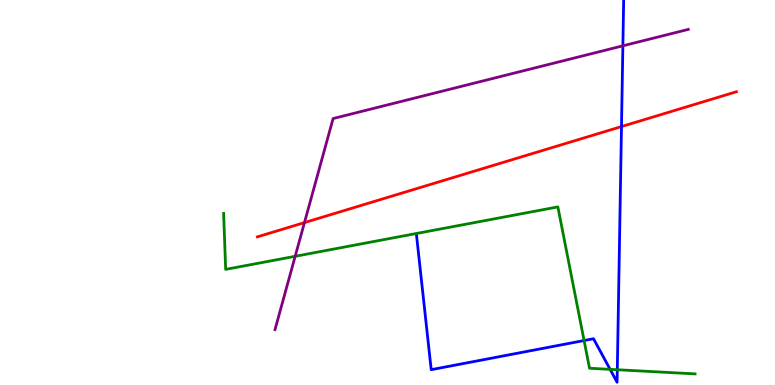[{'lines': ['blue', 'red'], 'intersections': [{'x': 8.02, 'y': 6.71}]}, {'lines': ['green', 'red'], 'intersections': []}, {'lines': ['purple', 'red'], 'intersections': [{'x': 3.93, 'y': 4.22}]}, {'lines': ['blue', 'green'], 'intersections': [{'x': 7.54, 'y': 1.16}, {'x': 7.87, 'y': 0.406}, {'x': 7.97, 'y': 0.397}]}, {'lines': ['blue', 'purple'], 'intersections': [{'x': 8.04, 'y': 8.81}]}, {'lines': ['green', 'purple'], 'intersections': [{'x': 3.81, 'y': 3.34}]}]